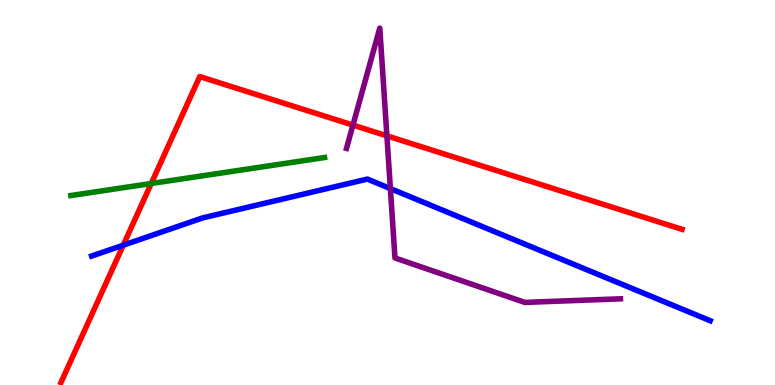[{'lines': ['blue', 'red'], 'intersections': [{'x': 1.59, 'y': 3.63}]}, {'lines': ['green', 'red'], 'intersections': [{'x': 1.95, 'y': 5.23}]}, {'lines': ['purple', 'red'], 'intersections': [{'x': 4.55, 'y': 6.75}, {'x': 4.99, 'y': 6.47}]}, {'lines': ['blue', 'green'], 'intersections': []}, {'lines': ['blue', 'purple'], 'intersections': [{'x': 5.04, 'y': 5.1}]}, {'lines': ['green', 'purple'], 'intersections': []}]